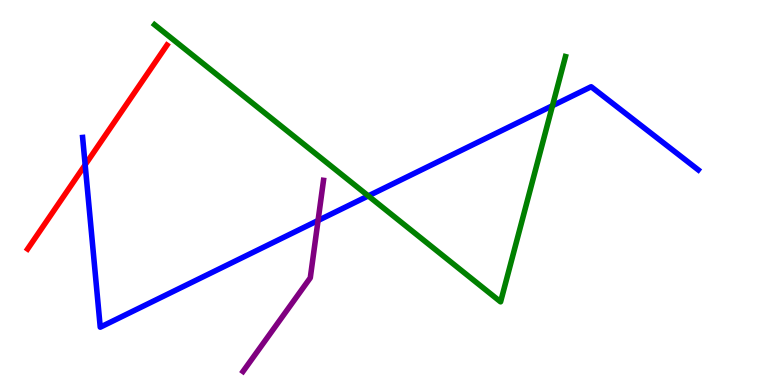[{'lines': ['blue', 'red'], 'intersections': [{'x': 1.1, 'y': 5.72}]}, {'lines': ['green', 'red'], 'intersections': []}, {'lines': ['purple', 'red'], 'intersections': []}, {'lines': ['blue', 'green'], 'intersections': [{'x': 4.75, 'y': 4.91}, {'x': 7.13, 'y': 7.25}]}, {'lines': ['blue', 'purple'], 'intersections': [{'x': 4.1, 'y': 4.27}]}, {'lines': ['green', 'purple'], 'intersections': []}]